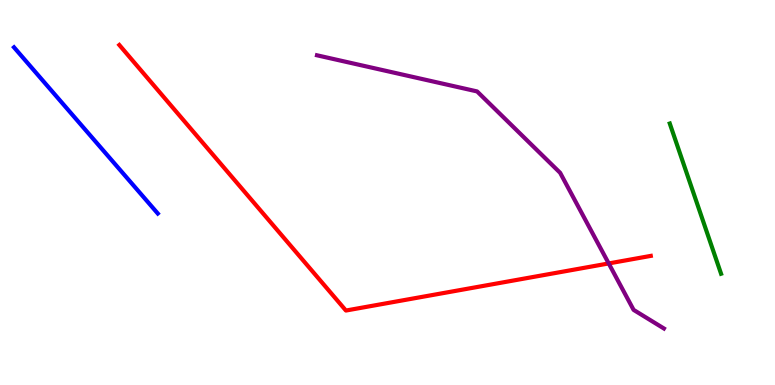[{'lines': ['blue', 'red'], 'intersections': []}, {'lines': ['green', 'red'], 'intersections': []}, {'lines': ['purple', 'red'], 'intersections': [{'x': 7.85, 'y': 3.16}]}, {'lines': ['blue', 'green'], 'intersections': []}, {'lines': ['blue', 'purple'], 'intersections': []}, {'lines': ['green', 'purple'], 'intersections': []}]